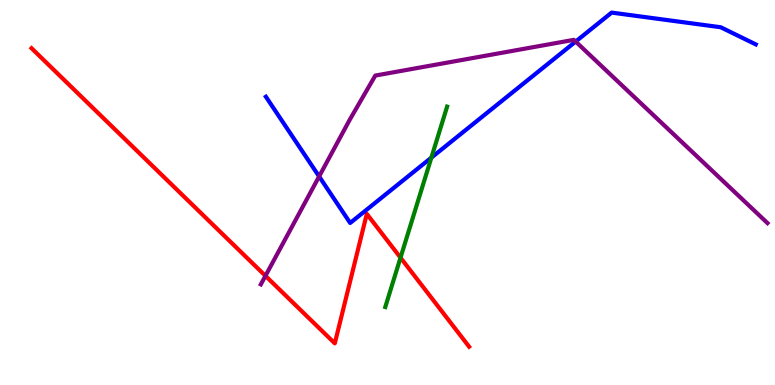[{'lines': ['blue', 'red'], 'intersections': []}, {'lines': ['green', 'red'], 'intersections': [{'x': 5.17, 'y': 3.31}]}, {'lines': ['purple', 'red'], 'intersections': [{'x': 3.43, 'y': 2.83}]}, {'lines': ['blue', 'green'], 'intersections': [{'x': 5.57, 'y': 5.91}]}, {'lines': ['blue', 'purple'], 'intersections': [{'x': 4.12, 'y': 5.42}, {'x': 7.43, 'y': 8.92}]}, {'lines': ['green', 'purple'], 'intersections': []}]